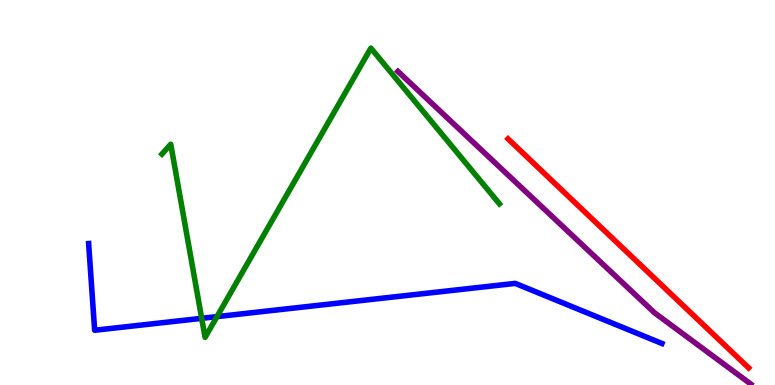[{'lines': ['blue', 'red'], 'intersections': []}, {'lines': ['green', 'red'], 'intersections': []}, {'lines': ['purple', 'red'], 'intersections': []}, {'lines': ['blue', 'green'], 'intersections': [{'x': 2.6, 'y': 1.73}, {'x': 2.8, 'y': 1.78}]}, {'lines': ['blue', 'purple'], 'intersections': []}, {'lines': ['green', 'purple'], 'intersections': []}]